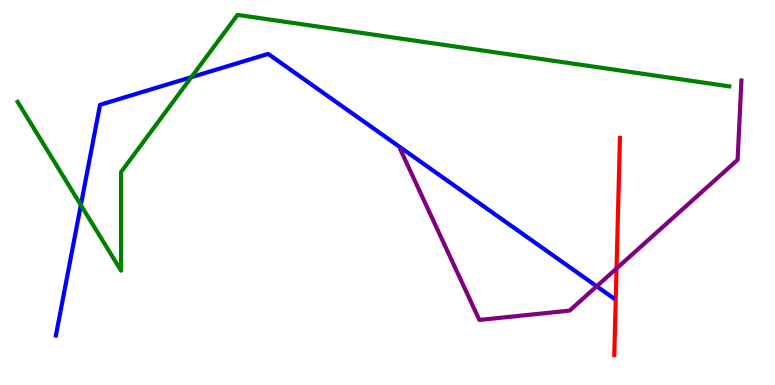[{'lines': ['blue', 'red'], 'intersections': []}, {'lines': ['green', 'red'], 'intersections': []}, {'lines': ['purple', 'red'], 'intersections': [{'x': 7.96, 'y': 3.03}]}, {'lines': ['blue', 'green'], 'intersections': [{'x': 1.04, 'y': 4.67}, {'x': 2.47, 'y': 8.0}]}, {'lines': ['blue', 'purple'], 'intersections': [{'x': 7.7, 'y': 2.56}]}, {'lines': ['green', 'purple'], 'intersections': []}]